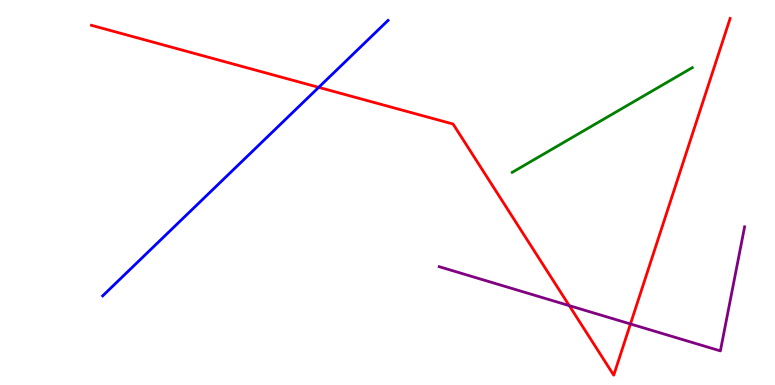[{'lines': ['blue', 'red'], 'intersections': [{'x': 4.11, 'y': 7.73}]}, {'lines': ['green', 'red'], 'intersections': []}, {'lines': ['purple', 'red'], 'intersections': [{'x': 7.35, 'y': 2.06}, {'x': 8.13, 'y': 1.59}]}, {'lines': ['blue', 'green'], 'intersections': []}, {'lines': ['blue', 'purple'], 'intersections': []}, {'lines': ['green', 'purple'], 'intersections': []}]